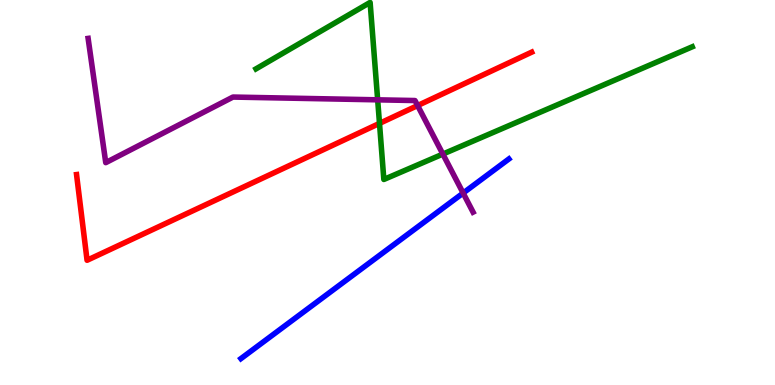[{'lines': ['blue', 'red'], 'intersections': []}, {'lines': ['green', 'red'], 'intersections': [{'x': 4.9, 'y': 6.79}]}, {'lines': ['purple', 'red'], 'intersections': [{'x': 5.39, 'y': 7.26}]}, {'lines': ['blue', 'green'], 'intersections': []}, {'lines': ['blue', 'purple'], 'intersections': [{'x': 5.98, 'y': 4.99}]}, {'lines': ['green', 'purple'], 'intersections': [{'x': 4.87, 'y': 7.41}, {'x': 5.71, 'y': 6.0}]}]